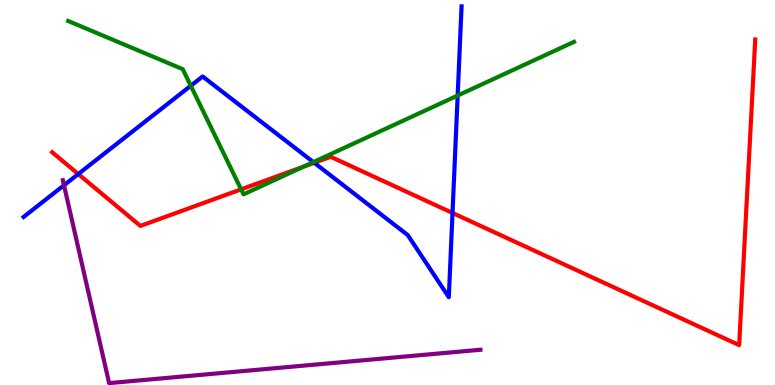[{'lines': ['blue', 'red'], 'intersections': [{'x': 1.01, 'y': 5.48}, {'x': 4.05, 'y': 5.77}, {'x': 5.84, 'y': 4.47}]}, {'lines': ['green', 'red'], 'intersections': [{'x': 3.11, 'y': 5.08}, {'x': 3.91, 'y': 5.67}]}, {'lines': ['purple', 'red'], 'intersections': []}, {'lines': ['blue', 'green'], 'intersections': [{'x': 2.46, 'y': 7.77}, {'x': 4.04, 'y': 5.79}, {'x': 5.91, 'y': 7.52}]}, {'lines': ['blue', 'purple'], 'intersections': [{'x': 0.826, 'y': 5.19}]}, {'lines': ['green', 'purple'], 'intersections': []}]